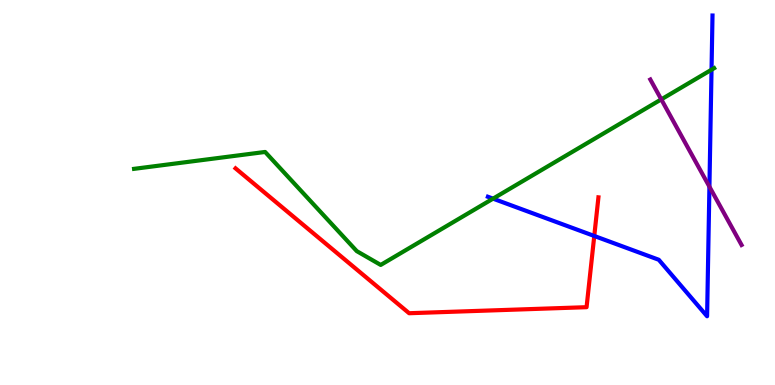[{'lines': ['blue', 'red'], 'intersections': [{'x': 7.67, 'y': 3.87}]}, {'lines': ['green', 'red'], 'intersections': []}, {'lines': ['purple', 'red'], 'intersections': []}, {'lines': ['blue', 'green'], 'intersections': [{'x': 6.36, 'y': 4.84}, {'x': 9.18, 'y': 8.19}]}, {'lines': ['blue', 'purple'], 'intersections': [{'x': 9.15, 'y': 5.15}]}, {'lines': ['green', 'purple'], 'intersections': [{'x': 8.53, 'y': 7.42}]}]